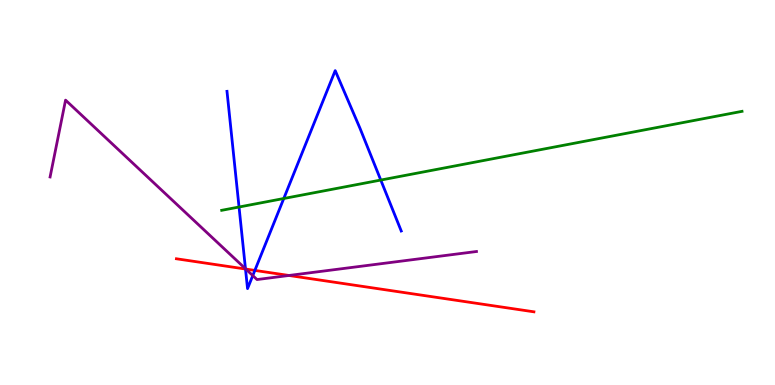[{'lines': ['blue', 'red'], 'intersections': [{'x': 3.17, 'y': 3.01}, {'x': 3.29, 'y': 2.98}]}, {'lines': ['green', 'red'], 'intersections': []}, {'lines': ['purple', 'red'], 'intersections': [{'x': 3.17, 'y': 3.01}, {'x': 3.73, 'y': 2.84}]}, {'lines': ['blue', 'green'], 'intersections': [{'x': 3.08, 'y': 4.62}, {'x': 3.66, 'y': 4.84}, {'x': 4.91, 'y': 5.32}]}, {'lines': ['blue', 'purple'], 'intersections': [{'x': 3.17, 'y': 3.02}, {'x': 3.26, 'y': 2.84}]}, {'lines': ['green', 'purple'], 'intersections': []}]